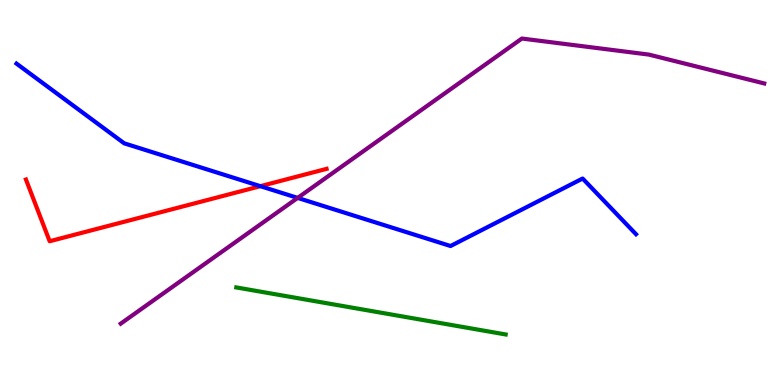[{'lines': ['blue', 'red'], 'intersections': [{'x': 3.36, 'y': 5.16}]}, {'lines': ['green', 'red'], 'intersections': []}, {'lines': ['purple', 'red'], 'intersections': []}, {'lines': ['blue', 'green'], 'intersections': []}, {'lines': ['blue', 'purple'], 'intersections': [{'x': 3.84, 'y': 4.86}]}, {'lines': ['green', 'purple'], 'intersections': []}]